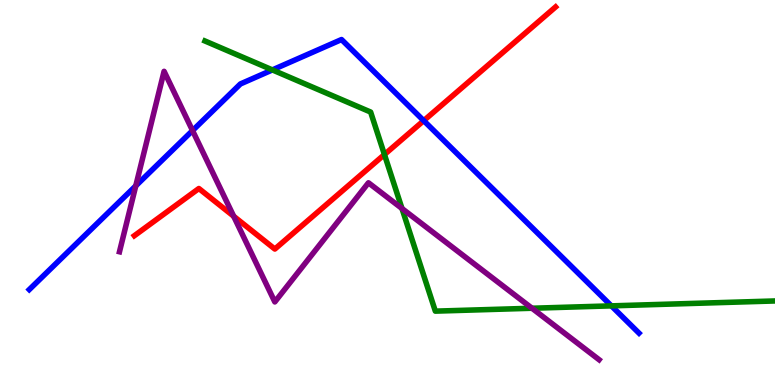[{'lines': ['blue', 'red'], 'intersections': [{'x': 5.47, 'y': 6.87}]}, {'lines': ['green', 'red'], 'intersections': [{'x': 4.96, 'y': 5.99}]}, {'lines': ['purple', 'red'], 'intersections': [{'x': 3.02, 'y': 4.38}]}, {'lines': ['blue', 'green'], 'intersections': [{'x': 3.51, 'y': 8.18}, {'x': 7.89, 'y': 2.06}]}, {'lines': ['blue', 'purple'], 'intersections': [{'x': 1.75, 'y': 5.17}, {'x': 2.48, 'y': 6.61}]}, {'lines': ['green', 'purple'], 'intersections': [{'x': 5.19, 'y': 4.58}, {'x': 6.86, 'y': 1.99}]}]